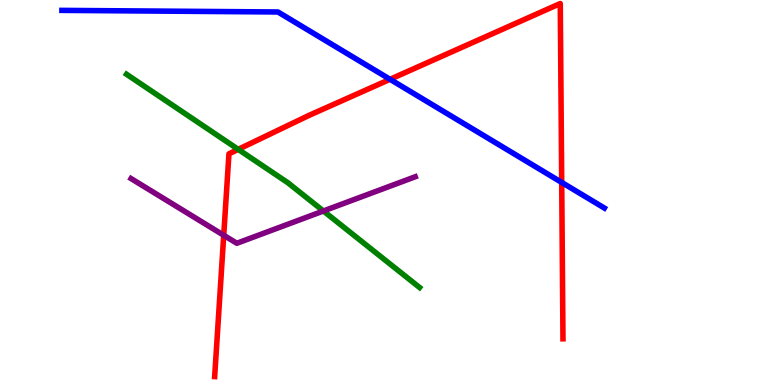[{'lines': ['blue', 'red'], 'intersections': [{'x': 5.03, 'y': 7.94}, {'x': 7.25, 'y': 5.26}]}, {'lines': ['green', 'red'], 'intersections': [{'x': 3.07, 'y': 6.12}]}, {'lines': ['purple', 'red'], 'intersections': [{'x': 2.89, 'y': 3.89}]}, {'lines': ['blue', 'green'], 'intersections': []}, {'lines': ['blue', 'purple'], 'intersections': []}, {'lines': ['green', 'purple'], 'intersections': [{'x': 4.17, 'y': 4.52}]}]